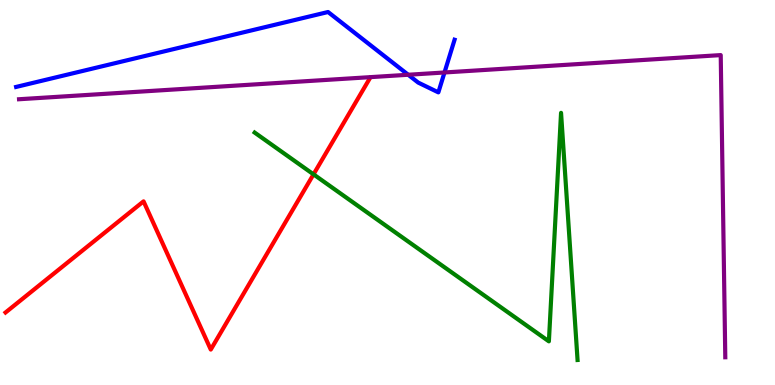[{'lines': ['blue', 'red'], 'intersections': []}, {'lines': ['green', 'red'], 'intersections': [{'x': 4.05, 'y': 5.47}]}, {'lines': ['purple', 'red'], 'intersections': []}, {'lines': ['blue', 'green'], 'intersections': []}, {'lines': ['blue', 'purple'], 'intersections': [{'x': 5.27, 'y': 8.06}, {'x': 5.74, 'y': 8.12}]}, {'lines': ['green', 'purple'], 'intersections': []}]